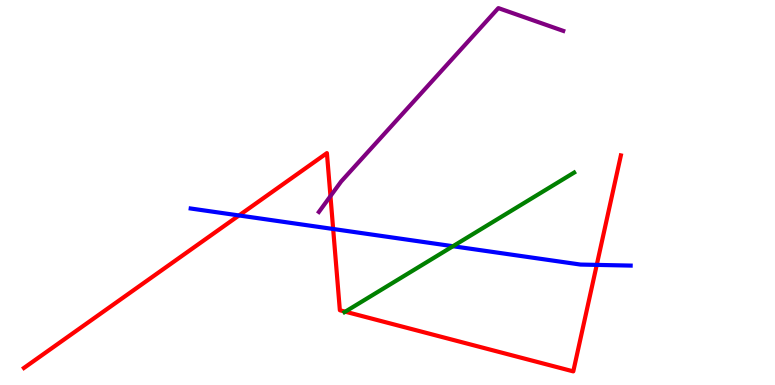[{'lines': ['blue', 'red'], 'intersections': [{'x': 3.08, 'y': 4.4}, {'x': 4.3, 'y': 4.05}, {'x': 7.7, 'y': 3.12}]}, {'lines': ['green', 'red'], 'intersections': [{'x': 4.46, 'y': 1.9}]}, {'lines': ['purple', 'red'], 'intersections': [{'x': 4.26, 'y': 4.91}]}, {'lines': ['blue', 'green'], 'intersections': [{'x': 5.84, 'y': 3.6}]}, {'lines': ['blue', 'purple'], 'intersections': []}, {'lines': ['green', 'purple'], 'intersections': []}]